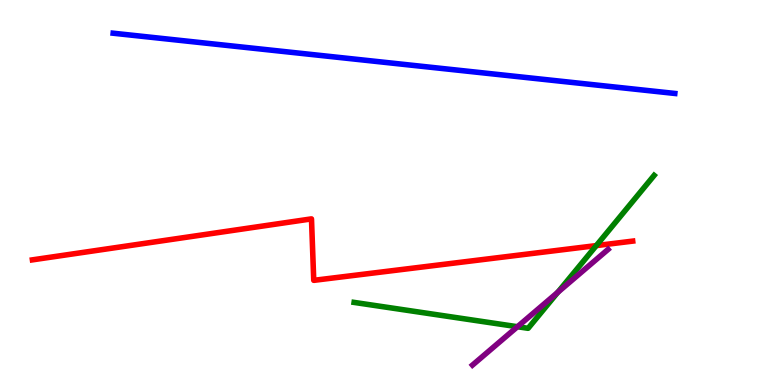[{'lines': ['blue', 'red'], 'intersections': []}, {'lines': ['green', 'red'], 'intersections': [{'x': 7.69, 'y': 3.62}]}, {'lines': ['purple', 'red'], 'intersections': []}, {'lines': ['blue', 'green'], 'intersections': []}, {'lines': ['blue', 'purple'], 'intersections': []}, {'lines': ['green', 'purple'], 'intersections': [{'x': 6.68, 'y': 1.51}, {'x': 7.2, 'y': 2.41}]}]